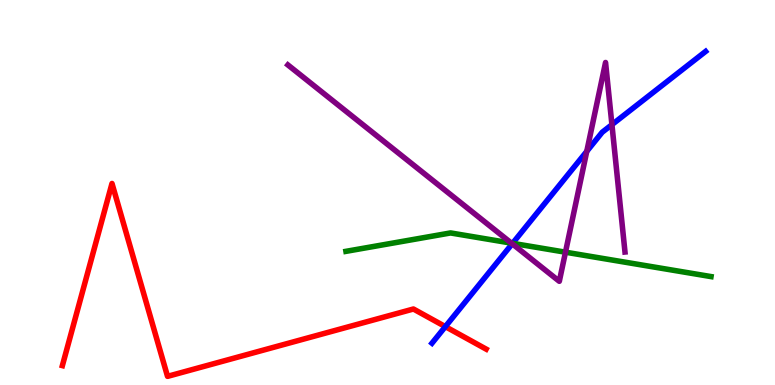[{'lines': ['blue', 'red'], 'intersections': [{'x': 5.75, 'y': 1.52}]}, {'lines': ['green', 'red'], 'intersections': []}, {'lines': ['purple', 'red'], 'intersections': []}, {'lines': ['blue', 'green'], 'intersections': [{'x': 6.61, 'y': 3.68}]}, {'lines': ['blue', 'purple'], 'intersections': [{'x': 6.61, 'y': 3.67}, {'x': 7.57, 'y': 6.07}, {'x': 7.9, 'y': 6.76}]}, {'lines': ['green', 'purple'], 'intersections': [{'x': 6.6, 'y': 3.68}, {'x': 7.3, 'y': 3.45}]}]